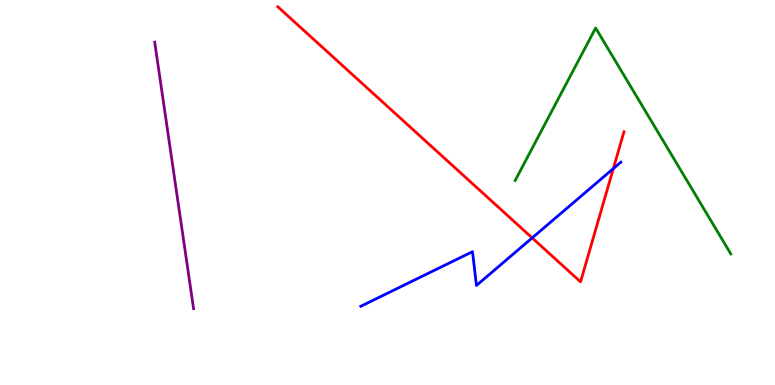[{'lines': ['blue', 'red'], 'intersections': [{'x': 6.87, 'y': 3.82}, {'x': 7.91, 'y': 5.62}]}, {'lines': ['green', 'red'], 'intersections': []}, {'lines': ['purple', 'red'], 'intersections': []}, {'lines': ['blue', 'green'], 'intersections': []}, {'lines': ['blue', 'purple'], 'intersections': []}, {'lines': ['green', 'purple'], 'intersections': []}]